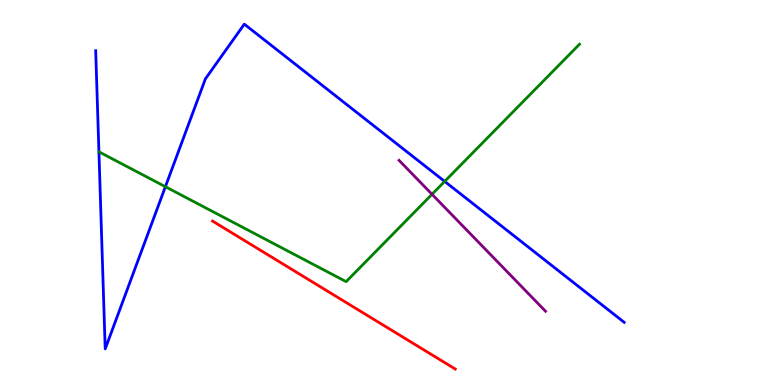[{'lines': ['blue', 'red'], 'intersections': []}, {'lines': ['green', 'red'], 'intersections': []}, {'lines': ['purple', 'red'], 'intersections': []}, {'lines': ['blue', 'green'], 'intersections': [{'x': 2.13, 'y': 5.15}, {'x': 5.74, 'y': 5.29}]}, {'lines': ['blue', 'purple'], 'intersections': []}, {'lines': ['green', 'purple'], 'intersections': [{'x': 5.57, 'y': 4.95}]}]